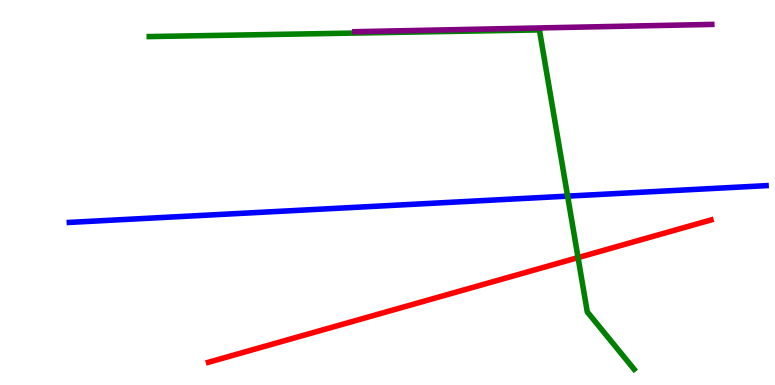[{'lines': ['blue', 'red'], 'intersections': []}, {'lines': ['green', 'red'], 'intersections': [{'x': 7.46, 'y': 3.31}]}, {'lines': ['purple', 'red'], 'intersections': []}, {'lines': ['blue', 'green'], 'intersections': [{'x': 7.32, 'y': 4.91}]}, {'lines': ['blue', 'purple'], 'intersections': []}, {'lines': ['green', 'purple'], 'intersections': []}]